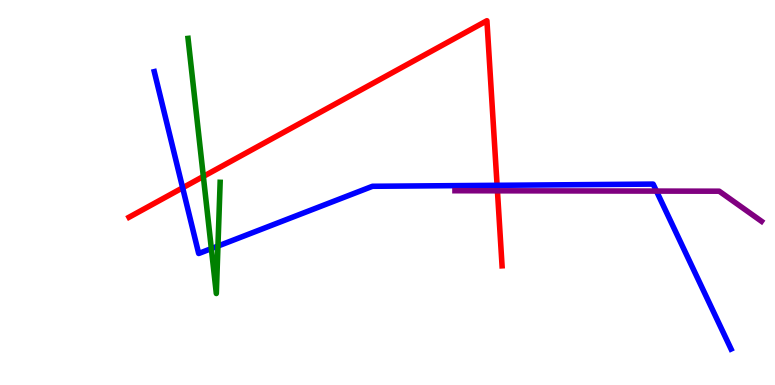[{'lines': ['blue', 'red'], 'intersections': [{'x': 2.36, 'y': 5.12}, {'x': 6.41, 'y': 5.19}]}, {'lines': ['green', 'red'], 'intersections': [{'x': 2.62, 'y': 5.42}]}, {'lines': ['purple', 'red'], 'intersections': [{'x': 6.42, 'y': 5.04}]}, {'lines': ['blue', 'green'], 'intersections': [{'x': 2.73, 'y': 3.54}, {'x': 2.81, 'y': 3.61}]}, {'lines': ['blue', 'purple'], 'intersections': [{'x': 8.47, 'y': 5.04}]}, {'lines': ['green', 'purple'], 'intersections': []}]